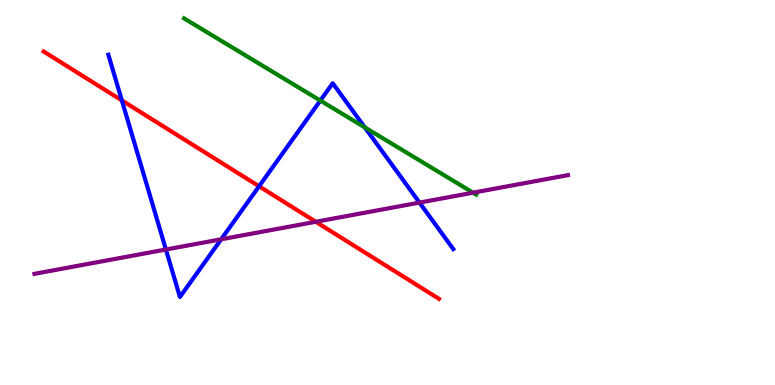[{'lines': ['blue', 'red'], 'intersections': [{'x': 1.57, 'y': 7.39}, {'x': 3.34, 'y': 5.16}]}, {'lines': ['green', 'red'], 'intersections': []}, {'lines': ['purple', 'red'], 'intersections': [{'x': 4.08, 'y': 4.24}]}, {'lines': ['blue', 'green'], 'intersections': [{'x': 4.13, 'y': 7.39}, {'x': 4.71, 'y': 6.69}]}, {'lines': ['blue', 'purple'], 'intersections': [{'x': 2.14, 'y': 3.52}, {'x': 2.85, 'y': 3.78}, {'x': 5.41, 'y': 4.74}]}, {'lines': ['green', 'purple'], 'intersections': [{'x': 6.1, 'y': 5.0}]}]